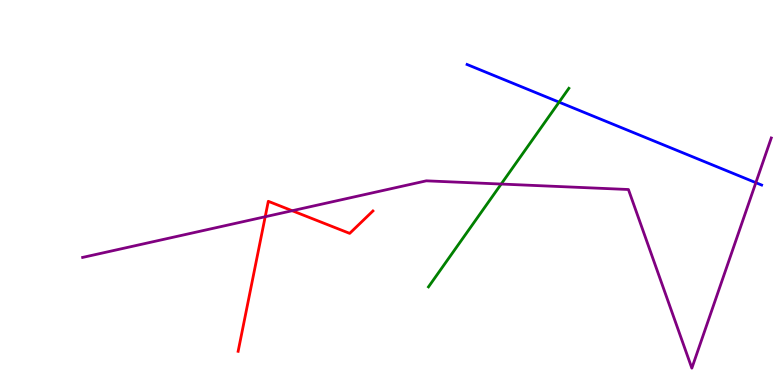[{'lines': ['blue', 'red'], 'intersections': []}, {'lines': ['green', 'red'], 'intersections': []}, {'lines': ['purple', 'red'], 'intersections': [{'x': 3.42, 'y': 4.37}, {'x': 3.77, 'y': 4.53}]}, {'lines': ['blue', 'green'], 'intersections': [{'x': 7.21, 'y': 7.35}]}, {'lines': ['blue', 'purple'], 'intersections': [{'x': 9.75, 'y': 5.26}]}, {'lines': ['green', 'purple'], 'intersections': [{'x': 6.47, 'y': 5.22}]}]